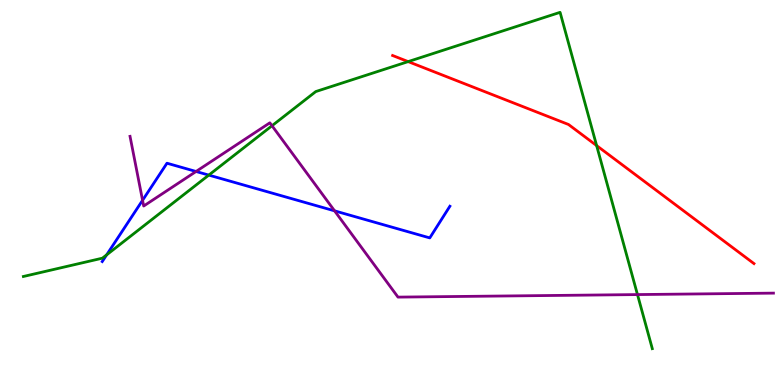[{'lines': ['blue', 'red'], 'intersections': []}, {'lines': ['green', 'red'], 'intersections': [{'x': 5.27, 'y': 8.4}, {'x': 7.7, 'y': 6.22}]}, {'lines': ['purple', 'red'], 'intersections': []}, {'lines': ['blue', 'green'], 'intersections': [{'x': 1.38, 'y': 3.38}, {'x': 2.69, 'y': 5.45}]}, {'lines': ['blue', 'purple'], 'intersections': [{'x': 1.84, 'y': 4.8}, {'x': 2.53, 'y': 5.55}, {'x': 4.32, 'y': 4.52}]}, {'lines': ['green', 'purple'], 'intersections': [{'x': 3.51, 'y': 6.73}, {'x': 8.23, 'y': 2.35}]}]